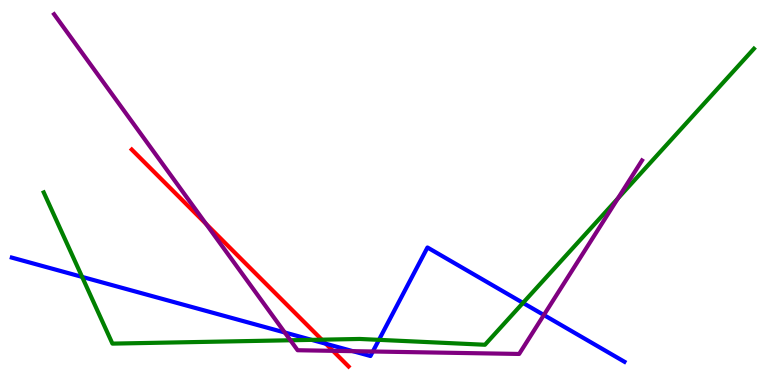[{'lines': ['blue', 'red'], 'intersections': [{'x': 4.21, 'y': 1.07}]}, {'lines': ['green', 'red'], 'intersections': [{'x': 4.15, 'y': 1.18}]}, {'lines': ['purple', 'red'], 'intersections': [{'x': 2.66, 'y': 4.18}, {'x': 4.3, 'y': 0.888}]}, {'lines': ['blue', 'green'], 'intersections': [{'x': 1.06, 'y': 2.81}, {'x': 4.02, 'y': 1.17}, {'x': 4.89, 'y': 1.17}, {'x': 6.75, 'y': 2.13}]}, {'lines': ['blue', 'purple'], 'intersections': [{'x': 3.67, 'y': 1.36}, {'x': 4.55, 'y': 0.879}, {'x': 4.81, 'y': 0.87}, {'x': 7.02, 'y': 1.82}]}, {'lines': ['green', 'purple'], 'intersections': [{'x': 3.75, 'y': 1.16}, {'x': 7.97, 'y': 4.84}]}]